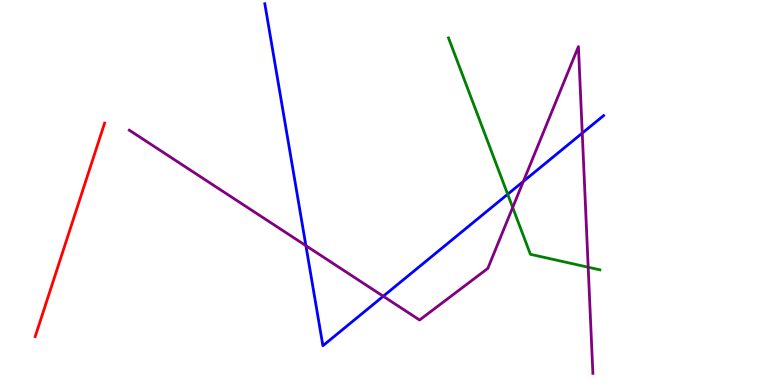[{'lines': ['blue', 'red'], 'intersections': []}, {'lines': ['green', 'red'], 'intersections': []}, {'lines': ['purple', 'red'], 'intersections': []}, {'lines': ['blue', 'green'], 'intersections': [{'x': 6.55, 'y': 4.95}]}, {'lines': ['blue', 'purple'], 'intersections': [{'x': 3.95, 'y': 3.62}, {'x': 4.95, 'y': 2.31}, {'x': 6.75, 'y': 5.29}, {'x': 7.51, 'y': 6.54}]}, {'lines': ['green', 'purple'], 'intersections': [{'x': 6.62, 'y': 4.61}, {'x': 7.59, 'y': 3.06}]}]